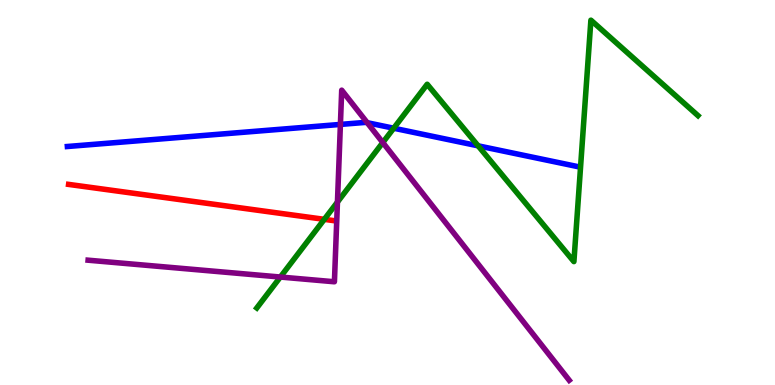[{'lines': ['blue', 'red'], 'intersections': []}, {'lines': ['green', 'red'], 'intersections': [{'x': 4.18, 'y': 4.3}]}, {'lines': ['purple', 'red'], 'intersections': []}, {'lines': ['blue', 'green'], 'intersections': [{'x': 5.08, 'y': 6.67}, {'x': 6.17, 'y': 6.21}]}, {'lines': ['blue', 'purple'], 'intersections': [{'x': 4.39, 'y': 6.77}, {'x': 4.74, 'y': 6.81}]}, {'lines': ['green', 'purple'], 'intersections': [{'x': 3.62, 'y': 2.8}, {'x': 4.35, 'y': 4.75}, {'x': 4.94, 'y': 6.3}]}]